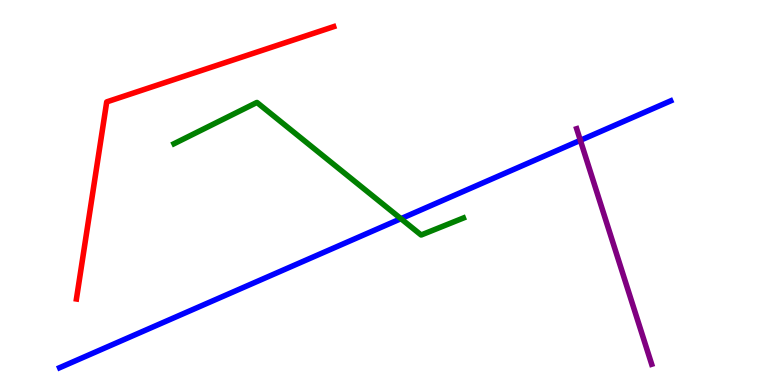[{'lines': ['blue', 'red'], 'intersections': []}, {'lines': ['green', 'red'], 'intersections': []}, {'lines': ['purple', 'red'], 'intersections': []}, {'lines': ['blue', 'green'], 'intersections': [{'x': 5.17, 'y': 4.32}]}, {'lines': ['blue', 'purple'], 'intersections': [{'x': 7.49, 'y': 6.36}]}, {'lines': ['green', 'purple'], 'intersections': []}]